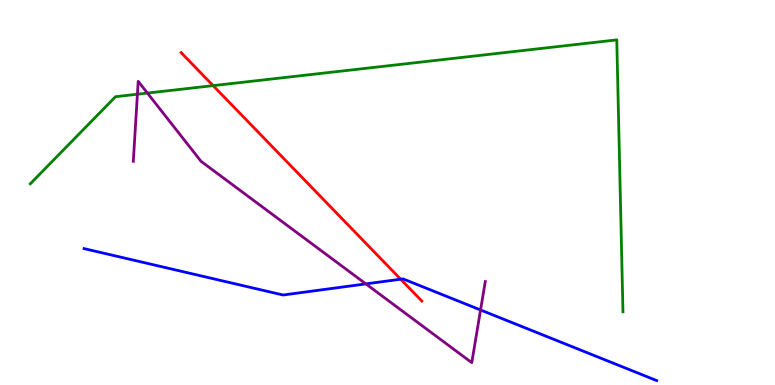[{'lines': ['blue', 'red'], 'intersections': [{'x': 5.17, 'y': 2.75}]}, {'lines': ['green', 'red'], 'intersections': [{'x': 2.75, 'y': 7.78}]}, {'lines': ['purple', 'red'], 'intersections': []}, {'lines': ['blue', 'green'], 'intersections': []}, {'lines': ['blue', 'purple'], 'intersections': [{'x': 4.72, 'y': 2.63}, {'x': 6.2, 'y': 1.95}]}, {'lines': ['green', 'purple'], 'intersections': [{'x': 1.77, 'y': 7.55}, {'x': 1.9, 'y': 7.58}]}]